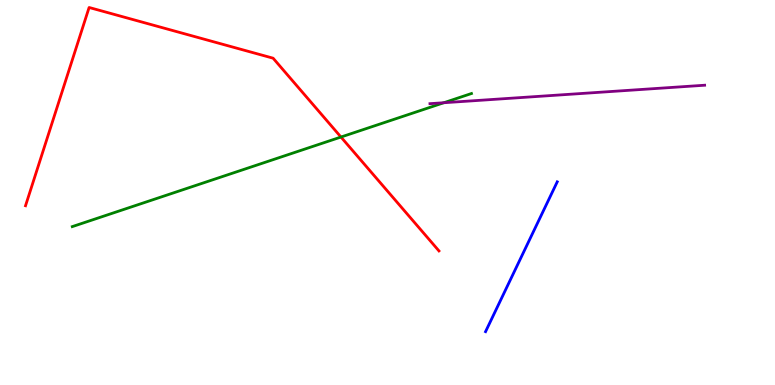[{'lines': ['blue', 'red'], 'intersections': []}, {'lines': ['green', 'red'], 'intersections': [{'x': 4.4, 'y': 6.44}]}, {'lines': ['purple', 'red'], 'intersections': []}, {'lines': ['blue', 'green'], 'intersections': []}, {'lines': ['blue', 'purple'], 'intersections': []}, {'lines': ['green', 'purple'], 'intersections': [{'x': 5.73, 'y': 7.33}]}]